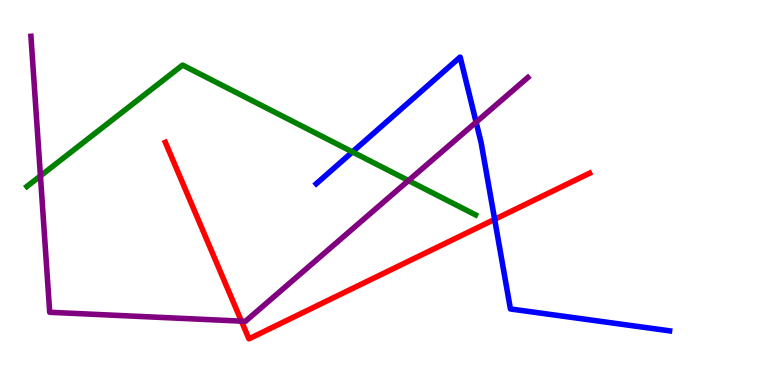[{'lines': ['blue', 'red'], 'intersections': [{'x': 6.38, 'y': 4.3}]}, {'lines': ['green', 'red'], 'intersections': []}, {'lines': ['purple', 'red'], 'intersections': [{'x': 3.12, 'y': 1.66}]}, {'lines': ['blue', 'green'], 'intersections': [{'x': 4.55, 'y': 6.05}]}, {'lines': ['blue', 'purple'], 'intersections': [{'x': 6.14, 'y': 6.83}]}, {'lines': ['green', 'purple'], 'intersections': [{'x': 0.522, 'y': 5.43}, {'x': 5.27, 'y': 5.31}]}]